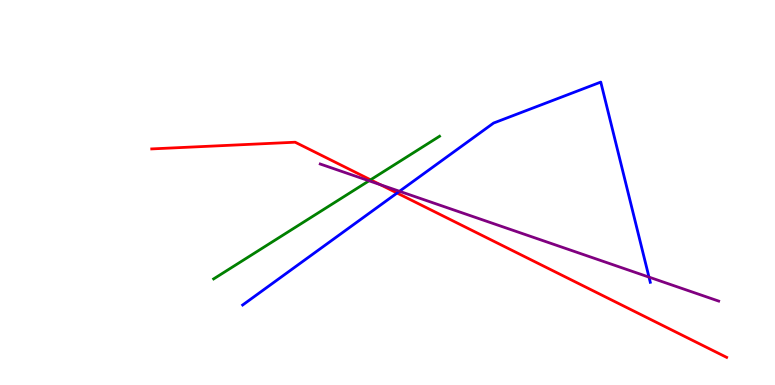[{'lines': ['blue', 'red'], 'intersections': [{'x': 5.12, 'y': 4.99}]}, {'lines': ['green', 'red'], 'intersections': [{'x': 4.78, 'y': 5.33}]}, {'lines': ['purple', 'red'], 'intersections': [{'x': 4.91, 'y': 5.2}]}, {'lines': ['blue', 'green'], 'intersections': []}, {'lines': ['blue', 'purple'], 'intersections': [{'x': 5.15, 'y': 5.03}, {'x': 8.37, 'y': 2.8}]}, {'lines': ['green', 'purple'], 'intersections': [{'x': 4.76, 'y': 5.3}]}]